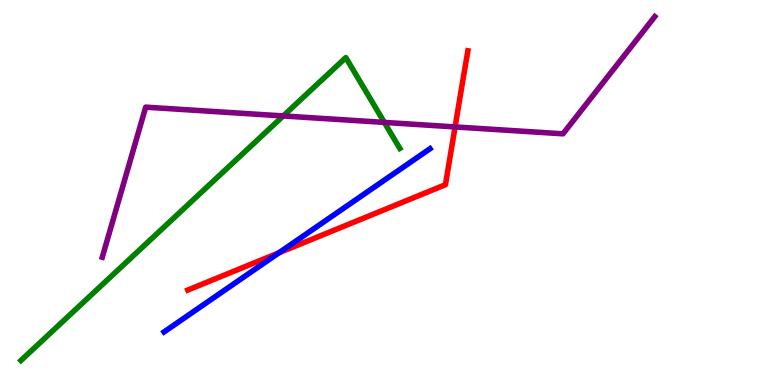[{'lines': ['blue', 'red'], 'intersections': [{'x': 3.6, 'y': 3.43}]}, {'lines': ['green', 'red'], 'intersections': []}, {'lines': ['purple', 'red'], 'intersections': [{'x': 5.87, 'y': 6.7}]}, {'lines': ['blue', 'green'], 'intersections': []}, {'lines': ['blue', 'purple'], 'intersections': []}, {'lines': ['green', 'purple'], 'intersections': [{'x': 3.65, 'y': 6.99}, {'x': 4.96, 'y': 6.82}]}]